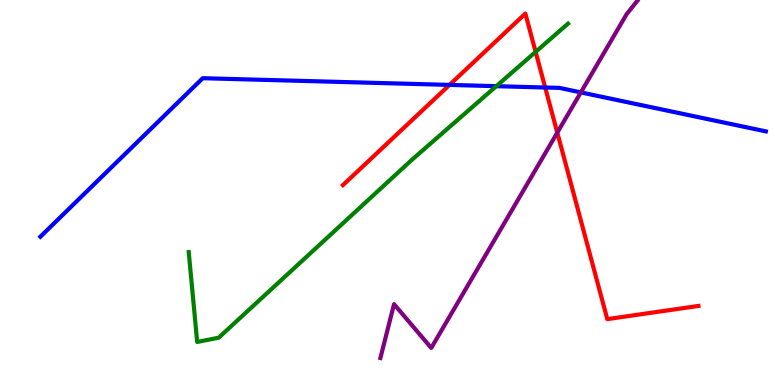[{'lines': ['blue', 'red'], 'intersections': [{'x': 5.8, 'y': 7.79}, {'x': 7.03, 'y': 7.73}]}, {'lines': ['green', 'red'], 'intersections': [{'x': 6.91, 'y': 8.65}]}, {'lines': ['purple', 'red'], 'intersections': [{'x': 7.19, 'y': 6.55}]}, {'lines': ['blue', 'green'], 'intersections': [{'x': 6.4, 'y': 7.76}]}, {'lines': ['blue', 'purple'], 'intersections': [{'x': 7.49, 'y': 7.6}]}, {'lines': ['green', 'purple'], 'intersections': []}]